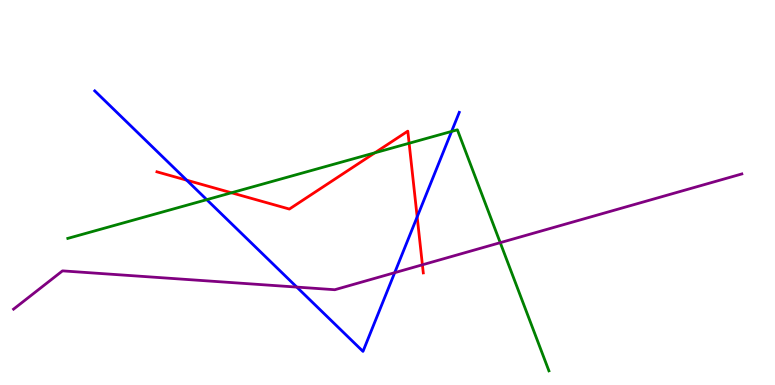[{'lines': ['blue', 'red'], 'intersections': [{'x': 2.41, 'y': 5.32}, {'x': 5.38, 'y': 4.37}]}, {'lines': ['green', 'red'], 'intersections': [{'x': 2.99, 'y': 4.99}, {'x': 4.84, 'y': 6.03}, {'x': 5.28, 'y': 6.28}]}, {'lines': ['purple', 'red'], 'intersections': [{'x': 5.45, 'y': 3.12}]}, {'lines': ['blue', 'green'], 'intersections': [{'x': 2.67, 'y': 4.81}, {'x': 5.83, 'y': 6.59}]}, {'lines': ['blue', 'purple'], 'intersections': [{'x': 3.83, 'y': 2.54}, {'x': 5.09, 'y': 2.92}]}, {'lines': ['green', 'purple'], 'intersections': [{'x': 6.45, 'y': 3.7}]}]